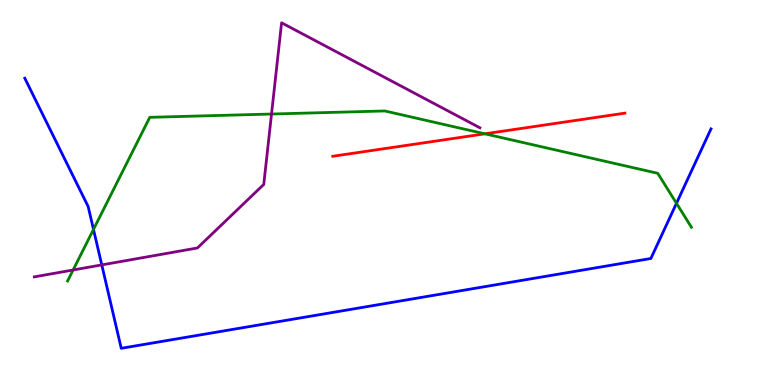[{'lines': ['blue', 'red'], 'intersections': []}, {'lines': ['green', 'red'], 'intersections': [{'x': 6.26, 'y': 6.52}]}, {'lines': ['purple', 'red'], 'intersections': []}, {'lines': ['blue', 'green'], 'intersections': [{'x': 1.21, 'y': 4.04}, {'x': 8.73, 'y': 4.72}]}, {'lines': ['blue', 'purple'], 'intersections': [{'x': 1.31, 'y': 3.12}]}, {'lines': ['green', 'purple'], 'intersections': [{'x': 0.943, 'y': 2.99}, {'x': 3.5, 'y': 7.04}]}]